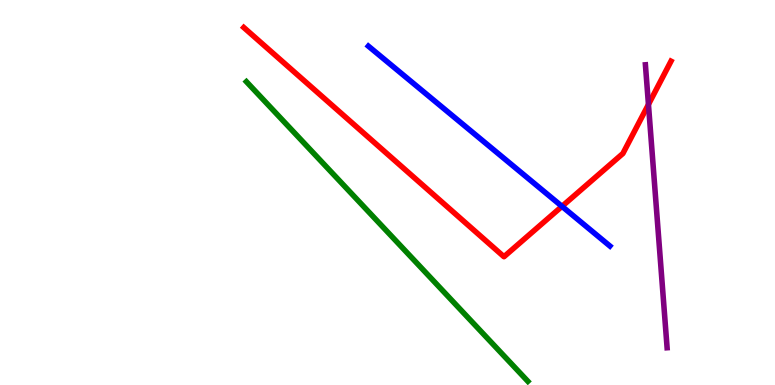[{'lines': ['blue', 'red'], 'intersections': [{'x': 7.25, 'y': 4.64}]}, {'lines': ['green', 'red'], 'intersections': []}, {'lines': ['purple', 'red'], 'intersections': [{'x': 8.37, 'y': 7.29}]}, {'lines': ['blue', 'green'], 'intersections': []}, {'lines': ['blue', 'purple'], 'intersections': []}, {'lines': ['green', 'purple'], 'intersections': []}]